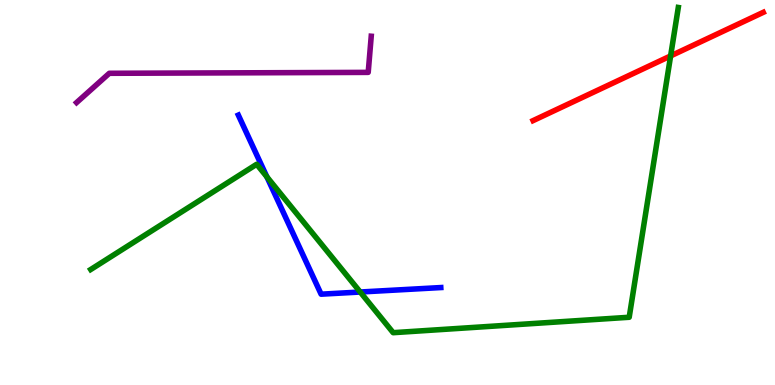[{'lines': ['blue', 'red'], 'intersections': []}, {'lines': ['green', 'red'], 'intersections': [{'x': 8.65, 'y': 8.55}]}, {'lines': ['purple', 'red'], 'intersections': []}, {'lines': ['blue', 'green'], 'intersections': [{'x': 3.44, 'y': 5.41}, {'x': 4.65, 'y': 2.42}]}, {'lines': ['blue', 'purple'], 'intersections': []}, {'lines': ['green', 'purple'], 'intersections': []}]